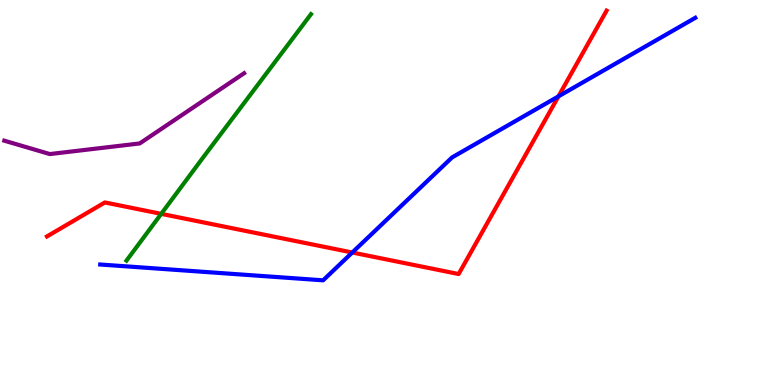[{'lines': ['blue', 'red'], 'intersections': [{'x': 4.55, 'y': 3.44}, {'x': 7.21, 'y': 7.5}]}, {'lines': ['green', 'red'], 'intersections': [{'x': 2.08, 'y': 4.45}]}, {'lines': ['purple', 'red'], 'intersections': []}, {'lines': ['blue', 'green'], 'intersections': []}, {'lines': ['blue', 'purple'], 'intersections': []}, {'lines': ['green', 'purple'], 'intersections': []}]